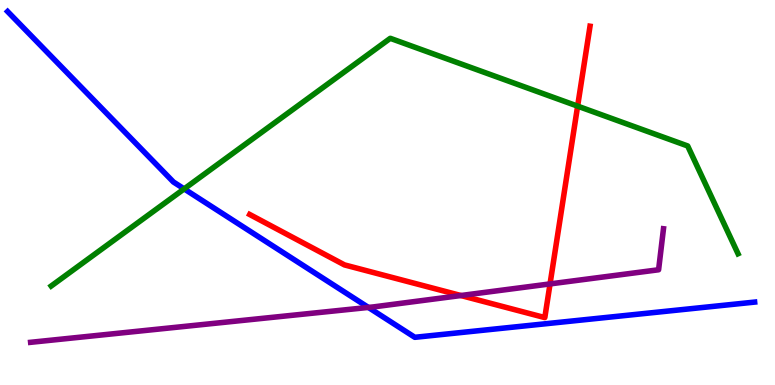[{'lines': ['blue', 'red'], 'intersections': []}, {'lines': ['green', 'red'], 'intersections': [{'x': 7.45, 'y': 7.24}]}, {'lines': ['purple', 'red'], 'intersections': [{'x': 5.95, 'y': 2.32}, {'x': 7.1, 'y': 2.63}]}, {'lines': ['blue', 'green'], 'intersections': [{'x': 2.38, 'y': 5.09}]}, {'lines': ['blue', 'purple'], 'intersections': [{'x': 4.75, 'y': 2.01}]}, {'lines': ['green', 'purple'], 'intersections': []}]